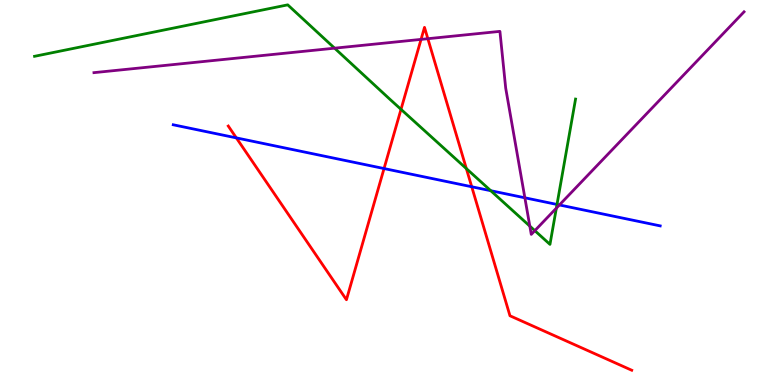[{'lines': ['blue', 'red'], 'intersections': [{'x': 3.05, 'y': 6.42}, {'x': 4.96, 'y': 5.62}, {'x': 6.09, 'y': 5.15}]}, {'lines': ['green', 'red'], 'intersections': [{'x': 5.17, 'y': 7.16}, {'x': 6.02, 'y': 5.62}]}, {'lines': ['purple', 'red'], 'intersections': [{'x': 5.43, 'y': 8.98}, {'x': 5.52, 'y': 8.99}]}, {'lines': ['blue', 'green'], 'intersections': [{'x': 6.33, 'y': 5.05}, {'x': 7.19, 'y': 4.69}]}, {'lines': ['blue', 'purple'], 'intersections': [{'x': 6.77, 'y': 4.86}, {'x': 7.22, 'y': 4.68}]}, {'lines': ['green', 'purple'], 'intersections': [{'x': 4.32, 'y': 8.75}, {'x': 6.84, 'y': 4.13}, {'x': 6.9, 'y': 4.01}, {'x': 7.18, 'y': 4.59}]}]